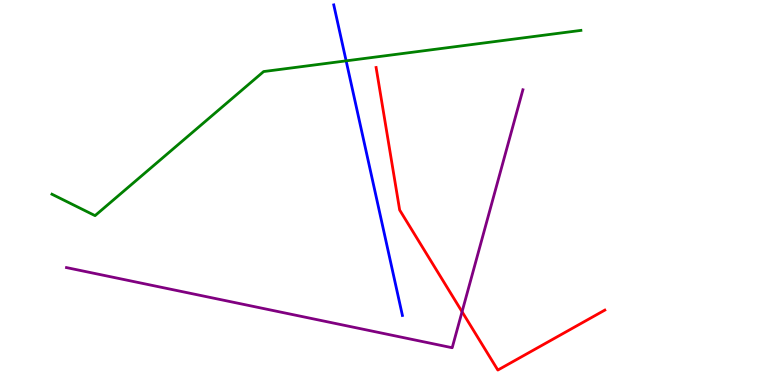[{'lines': ['blue', 'red'], 'intersections': []}, {'lines': ['green', 'red'], 'intersections': []}, {'lines': ['purple', 'red'], 'intersections': [{'x': 5.96, 'y': 1.9}]}, {'lines': ['blue', 'green'], 'intersections': [{'x': 4.47, 'y': 8.42}]}, {'lines': ['blue', 'purple'], 'intersections': []}, {'lines': ['green', 'purple'], 'intersections': []}]